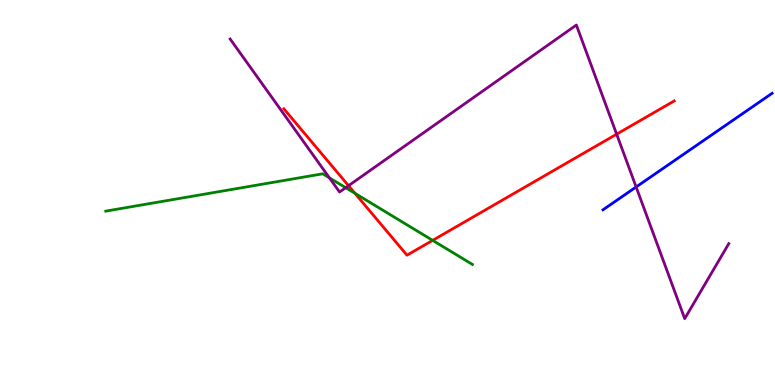[{'lines': ['blue', 'red'], 'intersections': []}, {'lines': ['green', 'red'], 'intersections': [{'x': 4.58, 'y': 4.98}, {'x': 5.58, 'y': 3.76}]}, {'lines': ['purple', 'red'], 'intersections': [{'x': 4.5, 'y': 5.18}, {'x': 7.96, 'y': 6.52}]}, {'lines': ['blue', 'green'], 'intersections': []}, {'lines': ['blue', 'purple'], 'intersections': [{'x': 8.21, 'y': 5.14}]}, {'lines': ['green', 'purple'], 'intersections': [{'x': 4.25, 'y': 5.38}, {'x': 4.46, 'y': 5.12}]}]